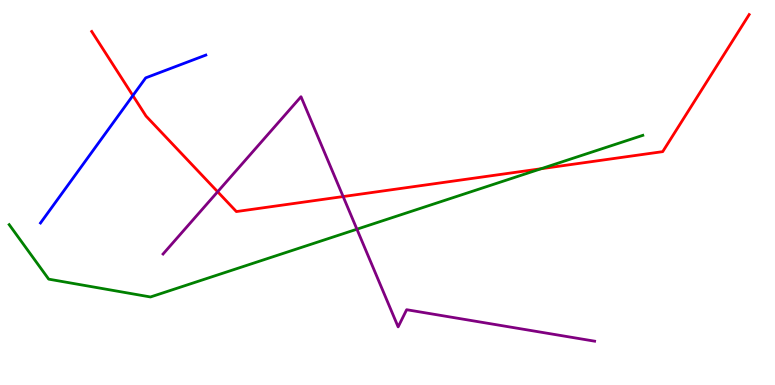[{'lines': ['blue', 'red'], 'intersections': [{'x': 1.71, 'y': 7.52}]}, {'lines': ['green', 'red'], 'intersections': [{'x': 6.98, 'y': 5.62}]}, {'lines': ['purple', 'red'], 'intersections': [{'x': 2.81, 'y': 5.02}, {'x': 4.43, 'y': 4.89}]}, {'lines': ['blue', 'green'], 'intersections': []}, {'lines': ['blue', 'purple'], 'intersections': []}, {'lines': ['green', 'purple'], 'intersections': [{'x': 4.61, 'y': 4.05}]}]